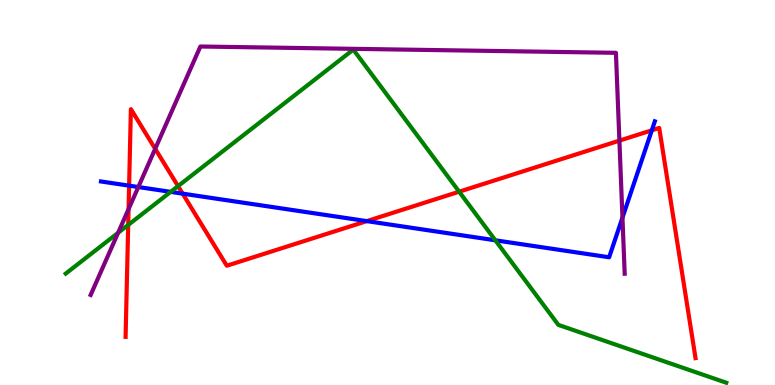[{'lines': ['blue', 'red'], 'intersections': [{'x': 1.67, 'y': 5.18}, {'x': 2.36, 'y': 4.97}, {'x': 4.73, 'y': 4.26}, {'x': 8.41, 'y': 6.62}]}, {'lines': ['green', 'red'], 'intersections': [{'x': 1.65, 'y': 4.16}, {'x': 2.3, 'y': 5.17}, {'x': 5.92, 'y': 5.02}]}, {'lines': ['purple', 'red'], 'intersections': [{'x': 1.66, 'y': 4.57}, {'x': 2.0, 'y': 6.13}, {'x': 7.99, 'y': 6.35}]}, {'lines': ['blue', 'green'], 'intersections': [{'x': 2.2, 'y': 5.02}, {'x': 6.39, 'y': 3.76}]}, {'lines': ['blue', 'purple'], 'intersections': [{'x': 1.78, 'y': 5.14}, {'x': 8.03, 'y': 4.35}]}, {'lines': ['green', 'purple'], 'intersections': [{'x': 1.52, 'y': 3.95}]}]